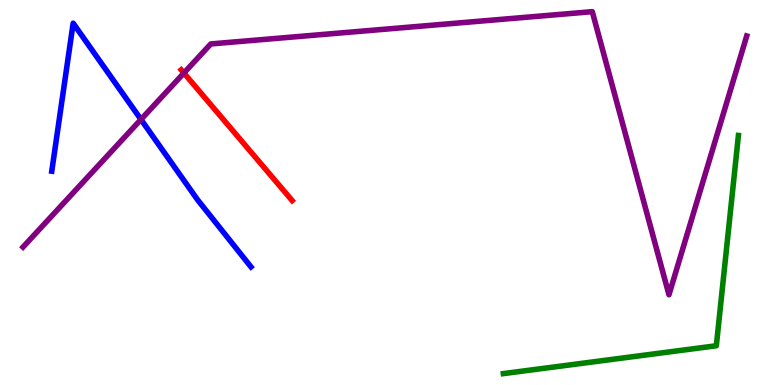[{'lines': ['blue', 'red'], 'intersections': []}, {'lines': ['green', 'red'], 'intersections': []}, {'lines': ['purple', 'red'], 'intersections': [{'x': 2.37, 'y': 8.1}]}, {'lines': ['blue', 'green'], 'intersections': []}, {'lines': ['blue', 'purple'], 'intersections': [{'x': 1.82, 'y': 6.9}]}, {'lines': ['green', 'purple'], 'intersections': []}]